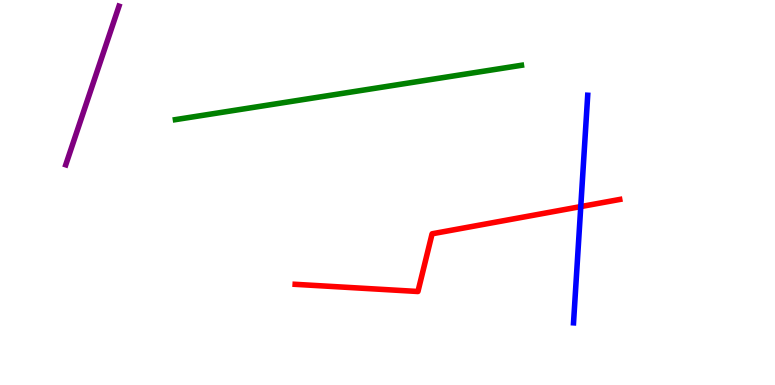[{'lines': ['blue', 'red'], 'intersections': [{'x': 7.49, 'y': 4.63}]}, {'lines': ['green', 'red'], 'intersections': []}, {'lines': ['purple', 'red'], 'intersections': []}, {'lines': ['blue', 'green'], 'intersections': []}, {'lines': ['blue', 'purple'], 'intersections': []}, {'lines': ['green', 'purple'], 'intersections': []}]